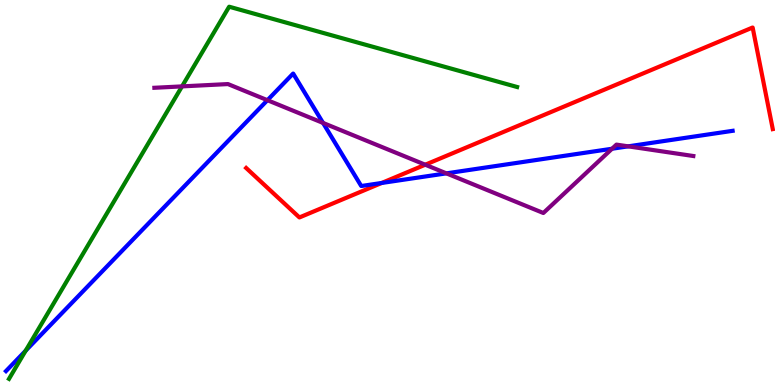[{'lines': ['blue', 'red'], 'intersections': [{'x': 4.92, 'y': 5.25}]}, {'lines': ['green', 'red'], 'intersections': []}, {'lines': ['purple', 'red'], 'intersections': [{'x': 5.49, 'y': 5.72}]}, {'lines': ['blue', 'green'], 'intersections': [{'x': 0.331, 'y': 0.891}]}, {'lines': ['blue', 'purple'], 'intersections': [{'x': 3.45, 'y': 7.4}, {'x': 4.17, 'y': 6.81}, {'x': 5.76, 'y': 5.5}, {'x': 7.9, 'y': 6.14}, {'x': 8.11, 'y': 6.2}]}, {'lines': ['green', 'purple'], 'intersections': [{'x': 2.35, 'y': 7.76}]}]